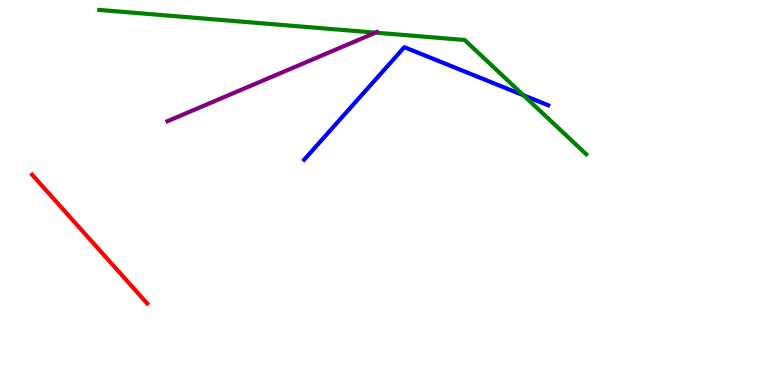[{'lines': ['blue', 'red'], 'intersections': []}, {'lines': ['green', 'red'], 'intersections': []}, {'lines': ['purple', 'red'], 'intersections': []}, {'lines': ['blue', 'green'], 'intersections': [{'x': 6.75, 'y': 7.53}]}, {'lines': ['blue', 'purple'], 'intersections': []}, {'lines': ['green', 'purple'], 'intersections': [{'x': 4.85, 'y': 9.15}]}]